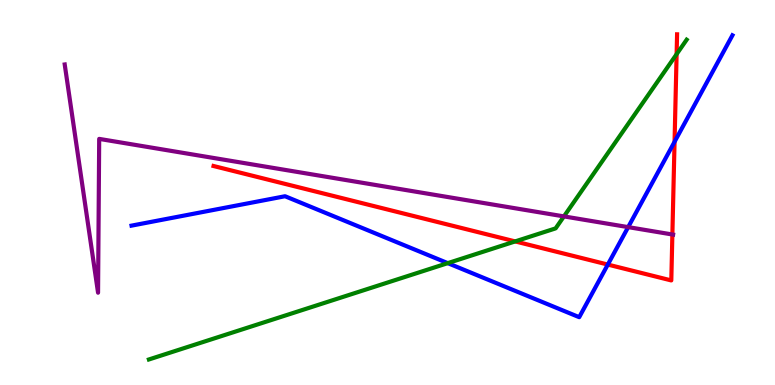[{'lines': ['blue', 'red'], 'intersections': [{'x': 7.84, 'y': 3.13}, {'x': 8.7, 'y': 6.32}]}, {'lines': ['green', 'red'], 'intersections': [{'x': 6.65, 'y': 3.73}, {'x': 8.73, 'y': 8.59}]}, {'lines': ['purple', 'red'], 'intersections': [{'x': 8.68, 'y': 3.91}]}, {'lines': ['blue', 'green'], 'intersections': [{'x': 5.78, 'y': 3.17}]}, {'lines': ['blue', 'purple'], 'intersections': [{'x': 8.11, 'y': 4.1}]}, {'lines': ['green', 'purple'], 'intersections': [{'x': 7.28, 'y': 4.38}]}]